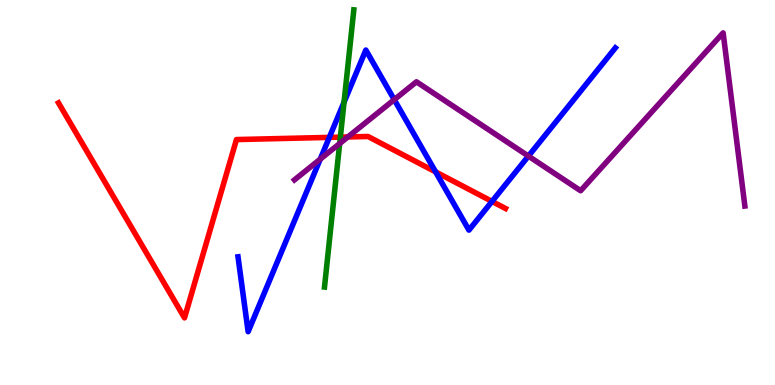[{'lines': ['blue', 'red'], 'intersections': [{'x': 4.25, 'y': 6.43}, {'x': 5.62, 'y': 5.54}, {'x': 6.35, 'y': 4.77}]}, {'lines': ['green', 'red'], 'intersections': [{'x': 4.39, 'y': 6.44}]}, {'lines': ['purple', 'red'], 'intersections': [{'x': 4.49, 'y': 6.44}]}, {'lines': ['blue', 'green'], 'intersections': [{'x': 4.44, 'y': 7.35}]}, {'lines': ['blue', 'purple'], 'intersections': [{'x': 4.13, 'y': 5.87}, {'x': 5.09, 'y': 7.41}, {'x': 6.82, 'y': 5.95}]}, {'lines': ['green', 'purple'], 'intersections': [{'x': 4.38, 'y': 6.27}]}]